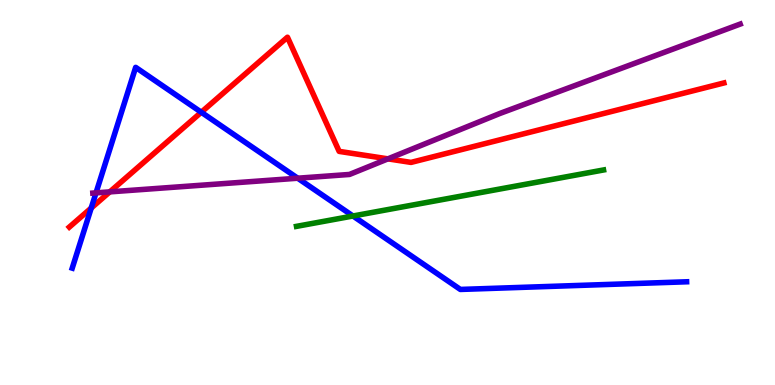[{'lines': ['blue', 'red'], 'intersections': [{'x': 1.18, 'y': 4.6}, {'x': 2.6, 'y': 7.08}]}, {'lines': ['green', 'red'], 'intersections': []}, {'lines': ['purple', 'red'], 'intersections': [{'x': 1.42, 'y': 5.02}, {'x': 5.01, 'y': 5.87}]}, {'lines': ['blue', 'green'], 'intersections': [{'x': 4.55, 'y': 4.39}]}, {'lines': ['blue', 'purple'], 'intersections': [{'x': 1.24, 'y': 4.99}, {'x': 3.84, 'y': 5.37}]}, {'lines': ['green', 'purple'], 'intersections': []}]